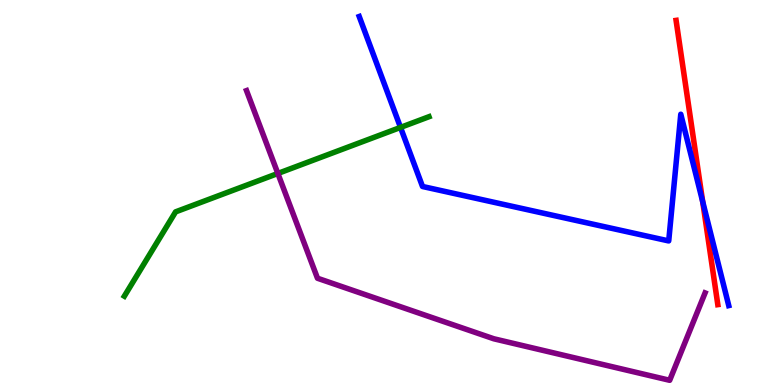[{'lines': ['blue', 'red'], 'intersections': [{'x': 9.07, 'y': 4.76}]}, {'lines': ['green', 'red'], 'intersections': []}, {'lines': ['purple', 'red'], 'intersections': []}, {'lines': ['blue', 'green'], 'intersections': [{'x': 5.17, 'y': 6.69}]}, {'lines': ['blue', 'purple'], 'intersections': []}, {'lines': ['green', 'purple'], 'intersections': [{'x': 3.59, 'y': 5.49}]}]